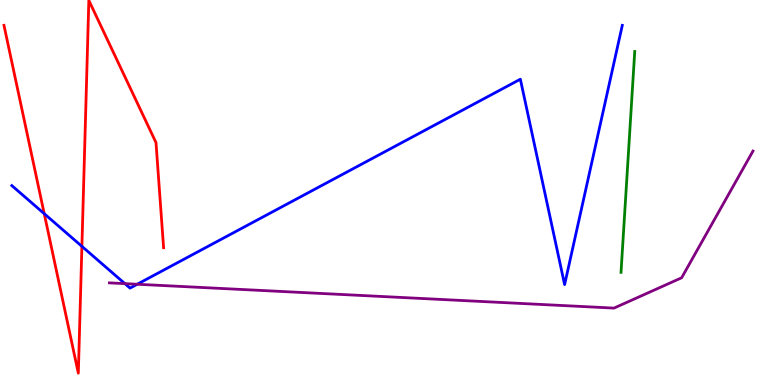[{'lines': ['blue', 'red'], 'intersections': [{'x': 0.571, 'y': 4.45}, {'x': 1.06, 'y': 3.6}]}, {'lines': ['green', 'red'], 'intersections': []}, {'lines': ['purple', 'red'], 'intersections': []}, {'lines': ['blue', 'green'], 'intersections': []}, {'lines': ['blue', 'purple'], 'intersections': [{'x': 1.61, 'y': 2.63}, {'x': 1.77, 'y': 2.62}]}, {'lines': ['green', 'purple'], 'intersections': []}]